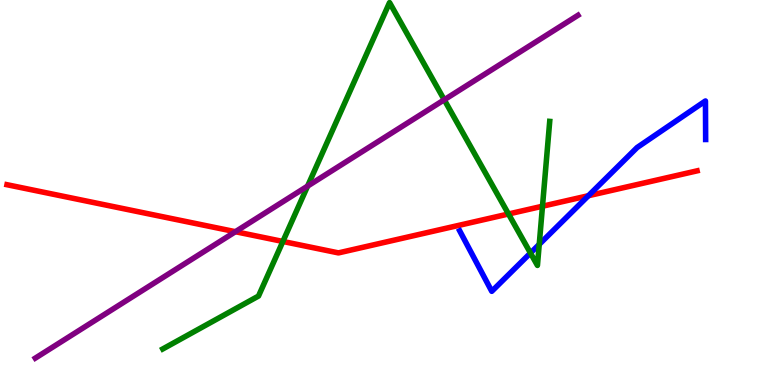[{'lines': ['blue', 'red'], 'intersections': [{'x': 7.59, 'y': 4.92}]}, {'lines': ['green', 'red'], 'intersections': [{'x': 3.65, 'y': 3.73}, {'x': 6.56, 'y': 4.44}, {'x': 7.0, 'y': 4.64}]}, {'lines': ['purple', 'red'], 'intersections': [{'x': 3.04, 'y': 3.98}]}, {'lines': ['blue', 'green'], 'intersections': [{'x': 6.84, 'y': 3.43}, {'x': 6.96, 'y': 3.65}]}, {'lines': ['blue', 'purple'], 'intersections': []}, {'lines': ['green', 'purple'], 'intersections': [{'x': 3.97, 'y': 5.17}, {'x': 5.73, 'y': 7.41}]}]